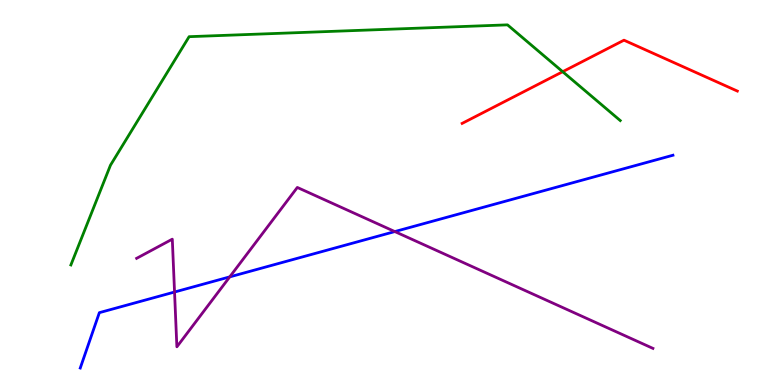[{'lines': ['blue', 'red'], 'intersections': []}, {'lines': ['green', 'red'], 'intersections': [{'x': 7.26, 'y': 8.14}]}, {'lines': ['purple', 'red'], 'intersections': []}, {'lines': ['blue', 'green'], 'intersections': []}, {'lines': ['blue', 'purple'], 'intersections': [{'x': 2.25, 'y': 2.41}, {'x': 2.96, 'y': 2.81}, {'x': 5.09, 'y': 3.99}]}, {'lines': ['green', 'purple'], 'intersections': []}]